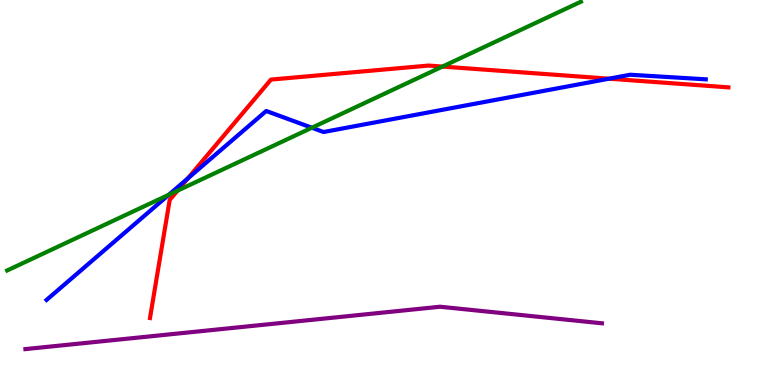[{'lines': ['blue', 'red'], 'intersections': [{'x': 2.42, 'y': 5.36}, {'x': 7.86, 'y': 7.96}]}, {'lines': ['green', 'red'], 'intersections': [{'x': 2.29, 'y': 5.05}, {'x': 5.71, 'y': 8.27}]}, {'lines': ['purple', 'red'], 'intersections': []}, {'lines': ['blue', 'green'], 'intersections': [{'x': 2.18, 'y': 4.94}, {'x': 4.02, 'y': 6.68}]}, {'lines': ['blue', 'purple'], 'intersections': []}, {'lines': ['green', 'purple'], 'intersections': []}]